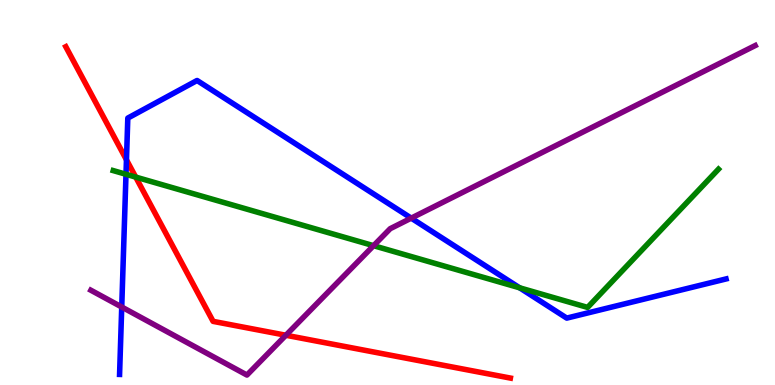[{'lines': ['blue', 'red'], 'intersections': [{'x': 1.63, 'y': 5.85}]}, {'lines': ['green', 'red'], 'intersections': [{'x': 1.75, 'y': 5.4}]}, {'lines': ['purple', 'red'], 'intersections': [{'x': 3.69, 'y': 1.29}]}, {'lines': ['blue', 'green'], 'intersections': [{'x': 1.63, 'y': 5.47}, {'x': 6.7, 'y': 2.52}]}, {'lines': ['blue', 'purple'], 'intersections': [{'x': 1.57, 'y': 2.03}, {'x': 5.31, 'y': 4.33}]}, {'lines': ['green', 'purple'], 'intersections': [{'x': 4.82, 'y': 3.62}]}]